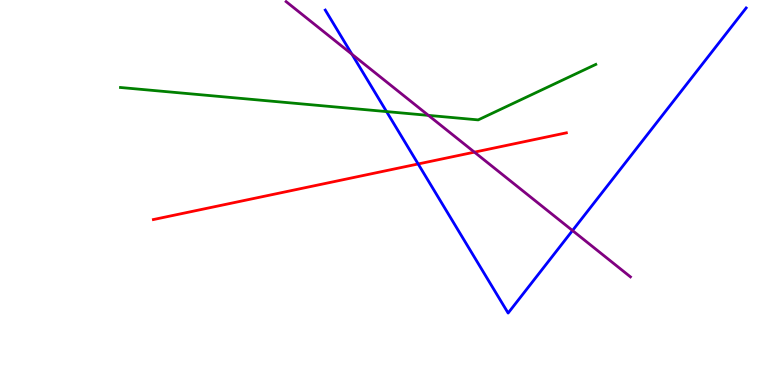[{'lines': ['blue', 'red'], 'intersections': [{'x': 5.4, 'y': 5.74}]}, {'lines': ['green', 'red'], 'intersections': []}, {'lines': ['purple', 'red'], 'intersections': [{'x': 6.12, 'y': 6.05}]}, {'lines': ['blue', 'green'], 'intersections': [{'x': 4.99, 'y': 7.1}]}, {'lines': ['blue', 'purple'], 'intersections': [{'x': 4.54, 'y': 8.59}, {'x': 7.39, 'y': 4.01}]}, {'lines': ['green', 'purple'], 'intersections': [{'x': 5.53, 'y': 7.0}]}]